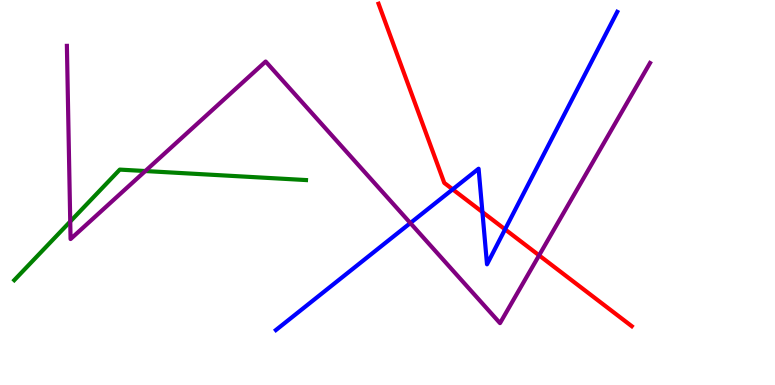[{'lines': ['blue', 'red'], 'intersections': [{'x': 5.84, 'y': 5.08}, {'x': 6.22, 'y': 4.49}, {'x': 6.52, 'y': 4.04}]}, {'lines': ['green', 'red'], 'intersections': []}, {'lines': ['purple', 'red'], 'intersections': [{'x': 6.96, 'y': 3.37}]}, {'lines': ['blue', 'green'], 'intersections': []}, {'lines': ['blue', 'purple'], 'intersections': [{'x': 5.29, 'y': 4.21}]}, {'lines': ['green', 'purple'], 'intersections': [{'x': 0.906, 'y': 4.25}, {'x': 1.87, 'y': 5.56}]}]